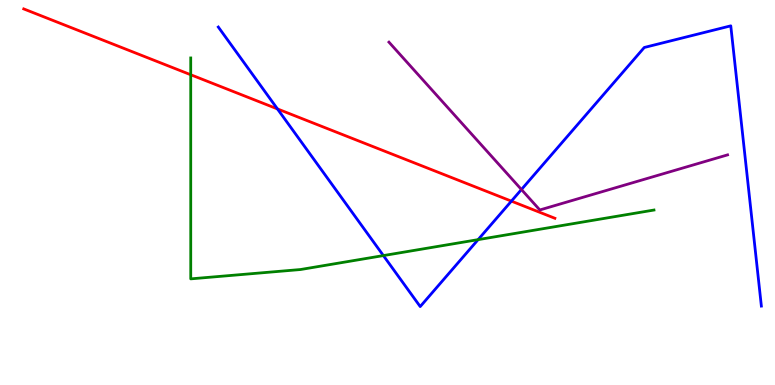[{'lines': ['blue', 'red'], 'intersections': [{'x': 3.58, 'y': 7.17}, {'x': 6.6, 'y': 4.78}]}, {'lines': ['green', 'red'], 'intersections': [{'x': 2.46, 'y': 8.06}]}, {'lines': ['purple', 'red'], 'intersections': []}, {'lines': ['blue', 'green'], 'intersections': [{'x': 4.95, 'y': 3.36}, {'x': 6.17, 'y': 3.78}]}, {'lines': ['blue', 'purple'], 'intersections': [{'x': 6.73, 'y': 5.08}]}, {'lines': ['green', 'purple'], 'intersections': []}]